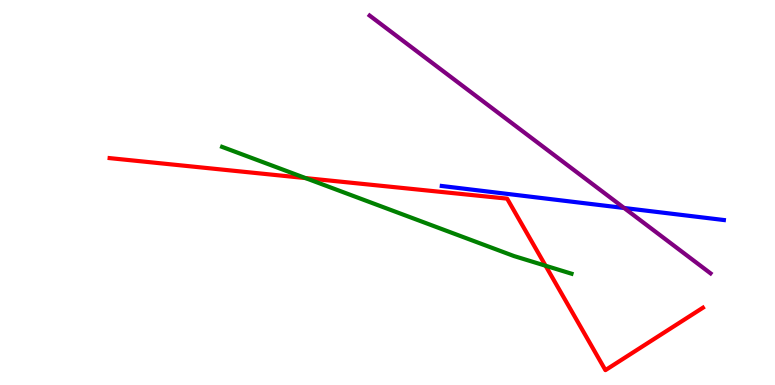[{'lines': ['blue', 'red'], 'intersections': []}, {'lines': ['green', 'red'], 'intersections': [{'x': 3.94, 'y': 5.37}, {'x': 7.04, 'y': 3.1}]}, {'lines': ['purple', 'red'], 'intersections': []}, {'lines': ['blue', 'green'], 'intersections': []}, {'lines': ['blue', 'purple'], 'intersections': [{'x': 8.05, 'y': 4.6}]}, {'lines': ['green', 'purple'], 'intersections': []}]